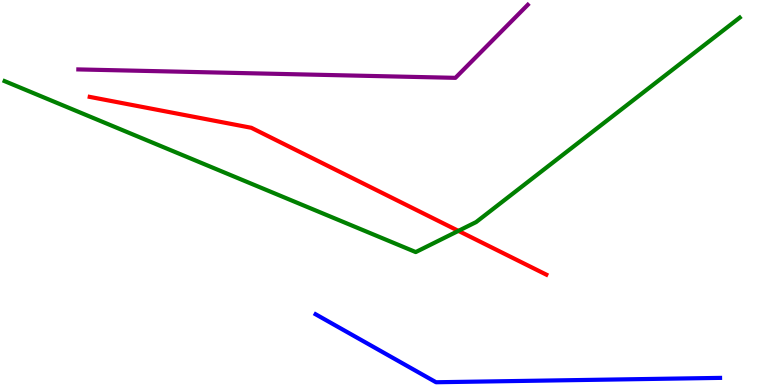[{'lines': ['blue', 'red'], 'intersections': []}, {'lines': ['green', 'red'], 'intersections': [{'x': 5.91, 'y': 4.0}]}, {'lines': ['purple', 'red'], 'intersections': []}, {'lines': ['blue', 'green'], 'intersections': []}, {'lines': ['blue', 'purple'], 'intersections': []}, {'lines': ['green', 'purple'], 'intersections': []}]